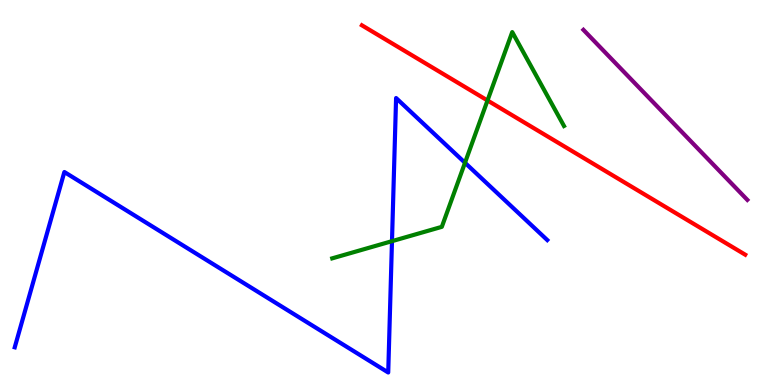[{'lines': ['blue', 'red'], 'intersections': []}, {'lines': ['green', 'red'], 'intersections': [{'x': 6.29, 'y': 7.39}]}, {'lines': ['purple', 'red'], 'intersections': []}, {'lines': ['blue', 'green'], 'intersections': [{'x': 5.06, 'y': 3.74}, {'x': 6.0, 'y': 5.77}]}, {'lines': ['blue', 'purple'], 'intersections': []}, {'lines': ['green', 'purple'], 'intersections': []}]